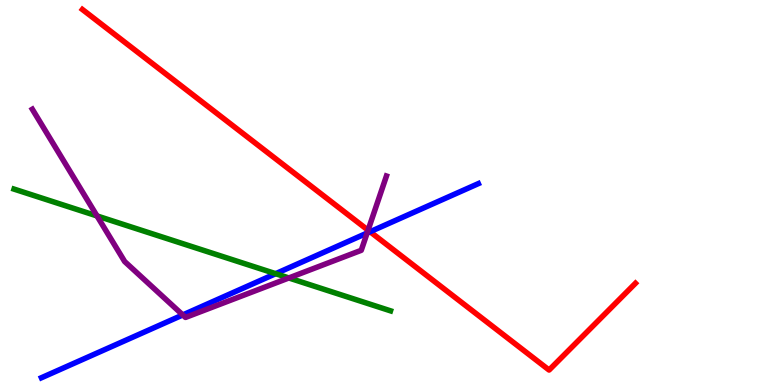[{'lines': ['blue', 'red'], 'intersections': [{'x': 4.78, 'y': 3.98}]}, {'lines': ['green', 'red'], 'intersections': []}, {'lines': ['purple', 'red'], 'intersections': [{'x': 4.75, 'y': 4.02}]}, {'lines': ['blue', 'green'], 'intersections': [{'x': 3.56, 'y': 2.89}]}, {'lines': ['blue', 'purple'], 'intersections': [{'x': 2.36, 'y': 1.82}, {'x': 4.74, 'y': 3.95}]}, {'lines': ['green', 'purple'], 'intersections': [{'x': 1.25, 'y': 4.39}, {'x': 3.73, 'y': 2.78}]}]